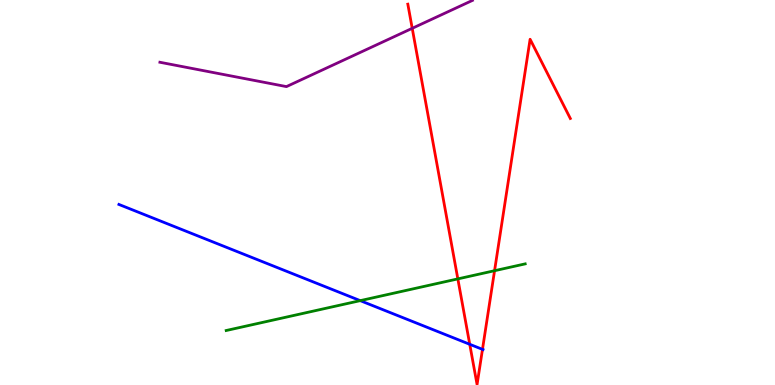[{'lines': ['blue', 'red'], 'intersections': [{'x': 6.06, 'y': 1.06}, {'x': 6.23, 'y': 0.926}]}, {'lines': ['green', 'red'], 'intersections': [{'x': 5.91, 'y': 2.76}, {'x': 6.38, 'y': 2.97}]}, {'lines': ['purple', 'red'], 'intersections': [{'x': 5.32, 'y': 9.26}]}, {'lines': ['blue', 'green'], 'intersections': [{'x': 4.65, 'y': 2.19}]}, {'lines': ['blue', 'purple'], 'intersections': []}, {'lines': ['green', 'purple'], 'intersections': []}]